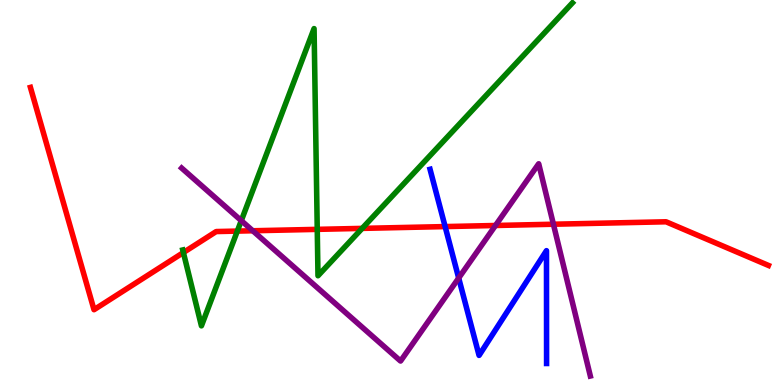[{'lines': ['blue', 'red'], 'intersections': [{'x': 5.74, 'y': 4.11}]}, {'lines': ['green', 'red'], 'intersections': [{'x': 2.37, 'y': 3.44}, {'x': 3.06, 'y': 4.0}, {'x': 4.09, 'y': 4.04}, {'x': 4.67, 'y': 4.07}]}, {'lines': ['purple', 'red'], 'intersections': [{'x': 3.26, 'y': 4.01}, {'x': 6.39, 'y': 4.14}, {'x': 7.14, 'y': 4.18}]}, {'lines': ['blue', 'green'], 'intersections': []}, {'lines': ['blue', 'purple'], 'intersections': [{'x': 5.92, 'y': 2.78}]}, {'lines': ['green', 'purple'], 'intersections': [{'x': 3.11, 'y': 4.27}]}]